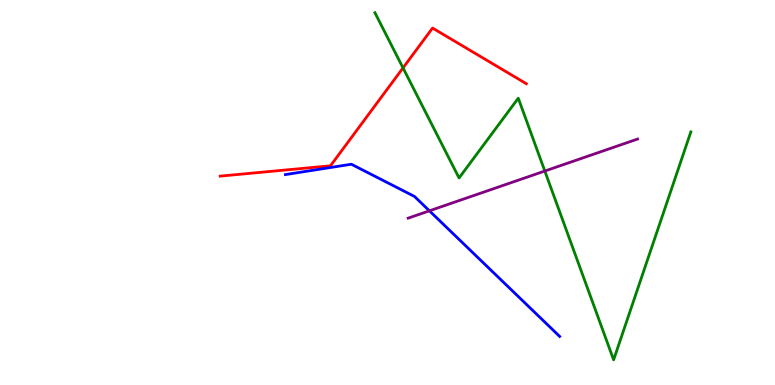[{'lines': ['blue', 'red'], 'intersections': []}, {'lines': ['green', 'red'], 'intersections': [{'x': 5.2, 'y': 8.24}]}, {'lines': ['purple', 'red'], 'intersections': []}, {'lines': ['blue', 'green'], 'intersections': []}, {'lines': ['blue', 'purple'], 'intersections': [{'x': 5.54, 'y': 4.52}]}, {'lines': ['green', 'purple'], 'intersections': [{'x': 7.03, 'y': 5.56}]}]